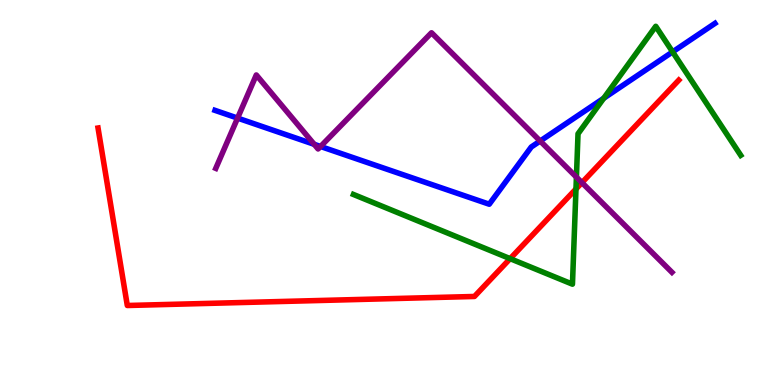[{'lines': ['blue', 'red'], 'intersections': []}, {'lines': ['green', 'red'], 'intersections': [{'x': 6.58, 'y': 3.28}, {'x': 7.43, 'y': 5.09}]}, {'lines': ['purple', 'red'], 'intersections': [{'x': 7.51, 'y': 5.26}]}, {'lines': ['blue', 'green'], 'intersections': [{'x': 7.79, 'y': 7.45}, {'x': 8.68, 'y': 8.65}]}, {'lines': ['blue', 'purple'], 'intersections': [{'x': 3.07, 'y': 6.93}, {'x': 4.05, 'y': 6.25}, {'x': 4.14, 'y': 6.2}, {'x': 6.97, 'y': 6.34}]}, {'lines': ['green', 'purple'], 'intersections': [{'x': 7.44, 'y': 5.4}]}]